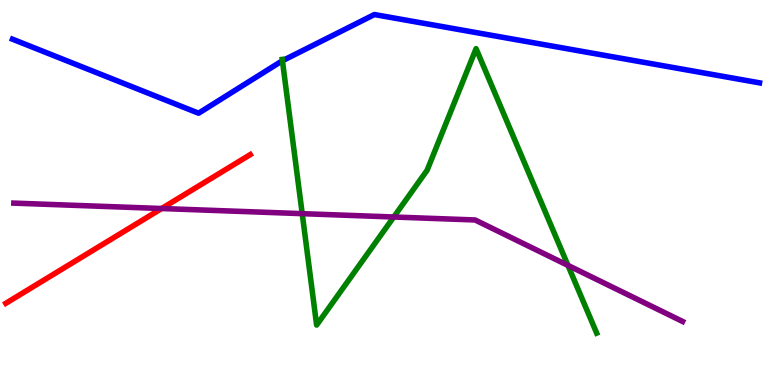[{'lines': ['blue', 'red'], 'intersections': []}, {'lines': ['green', 'red'], 'intersections': []}, {'lines': ['purple', 'red'], 'intersections': [{'x': 2.09, 'y': 4.58}]}, {'lines': ['blue', 'green'], 'intersections': [{'x': 3.64, 'y': 8.42}]}, {'lines': ['blue', 'purple'], 'intersections': []}, {'lines': ['green', 'purple'], 'intersections': [{'x': 3.9, 'y': 4.45}, {'x': 5.08, 'y': 4.36}, {'x': 7.33, 'y': 3.11}]}]